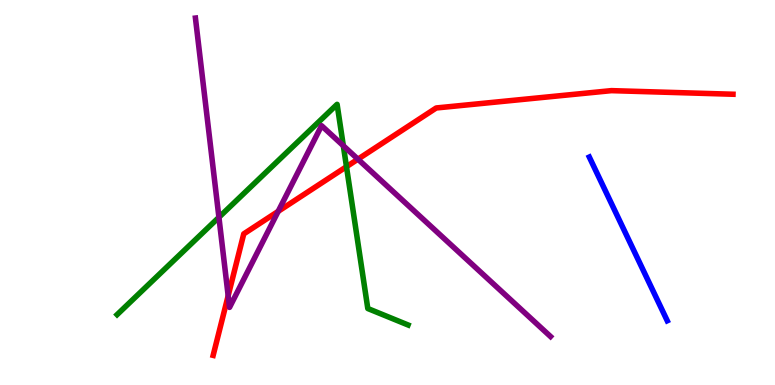[{'lines': ['blue', 'red'], 'intersections': []}, {'lines': ['green', 'red'], 'intersections': [{'x': 4.47, 'y': 5.67}]}, {'lines': ['purple', 'red'], 'intersections': [{'x': 2.94, 'y': 2.32}, {'x': 3.59, 'y': 4.51}, {'x': 4.62, 'y': 5.87}]}, {'lines': ['blue', 'green'], 'intersections': []}, {'lines': ['blue', 'purple'], 'intersections': []}, {'lines': ['green', 'purple'], 'intersections': [{'x': 2.82, 'y': 4.36}, {'x': 4.43, 'y': 6.21}]}]